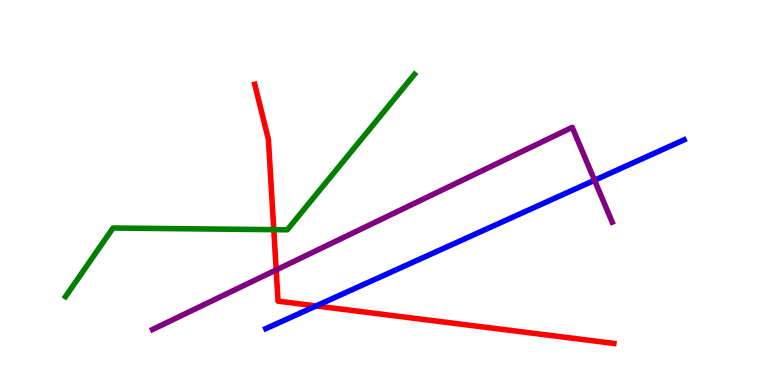[{'lines': ['blue', 'red'], 'intersections': [{'x': 4.08, 'y': 2.05}]}, {'lines': ['green', 'red'], 'intersections': [{'x': 3.53, 'y': 4.04}]}, {'lines': ['purple', 'red'], 'intersections': [{'x': 3.56, 'y': 2.99}]}, {'lines': ['blue', 'green'], 'intersections': []}, {'lines': ['blue', 'purple'], 'intersections': [{'x': 7.67, 'y': 5.32}]}, {'lines': ['green', 'purple'], 'intersections': []}]